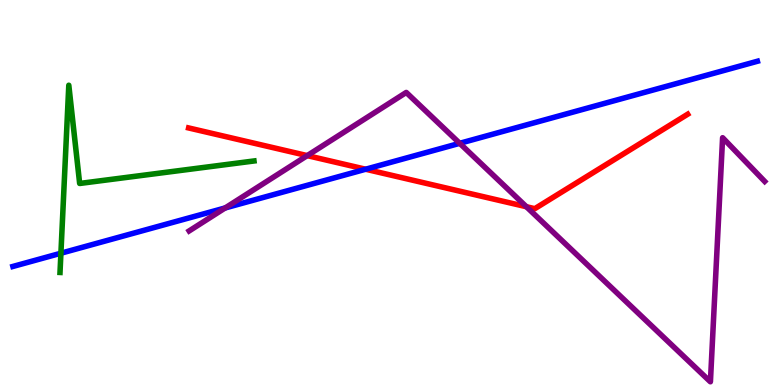[{'lines': ['blue', 'red'], 'intersections': [{'x': 4.72, 'y': 5.6}]}, {'lines': ['green', 'red'], 'intersections': []}, {'lines': ['purple', 'red'], 'intersections': [{'x': 3.96, 'y': 5.96}, {'x': 6.79, 'y': 4.63}]}, {'lines': ['blue', 'green'], 'intersections': [{'x': 0.786, 'y': 3.42}]}, {'lines': ['blue', 'purple'], 'intersections': [{'x': 2.91, 'y': 4.6}, {'x': 5.93, 'y': 6.28}]}, {'lines': ['green', 'purple'], 'intersections': []}]